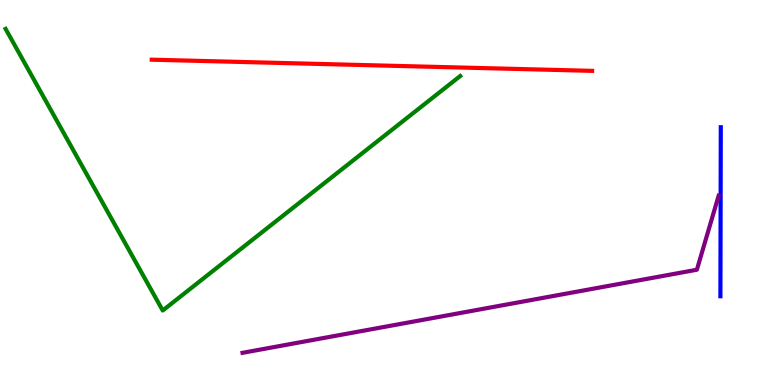[{'lines': ['blue', 'red'], 'intersections': []}, {'lines': ['green', 'red'], 'intersections': []}, {'lines': ['purple', 'red'], 'intersections': []}, {'lines': ['blue', 'green'], 'intersections': []}, {'lines': ['blue', 'purple'], 'intersections': []}, {'lines': ['green', 'purple'], 'intersections': []}]